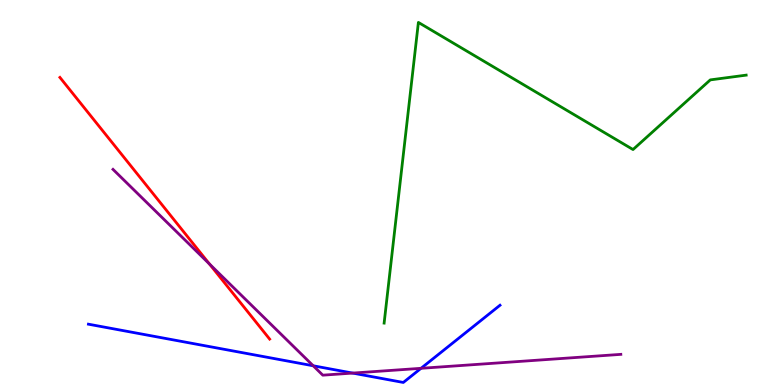[{'lines': ['blue', 'red'], 'intersections': []}, {'lines': ['green', 'red'], 'intersections': []}, {'lines': ['purple', 'red'], 'intersections': [{'x': 2.7, 'y': 3.14}]}, {'lines': ['blue', 'green'], 'intersections': []}, {'lines': ['blue', 'purple'], 'intersections': [{'x': 4.04, 'y': 0.499}, {'x': 4.55, 'y': 0.309}, {'x': 5.43, 'y': 0.433}]}, {'lines': ['green', 'purple'], 'intersections': []}]